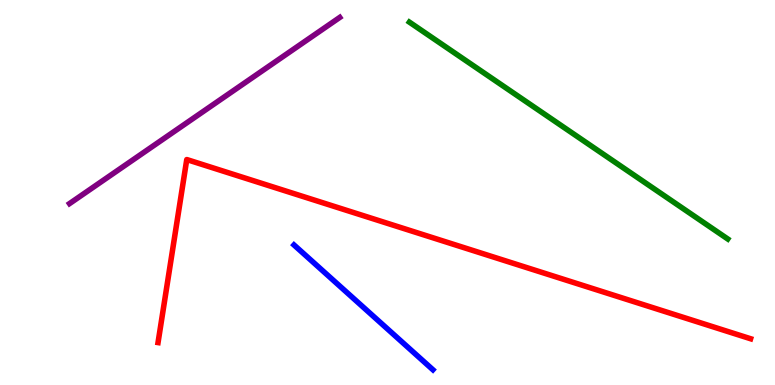[{'lines': ['blue', 'red'], 'intersections': []}, {'lines': ['green', 'red'], 'intersections': []}, {'lines': ['purple', 'red'], 'intersections': []}, {'lines': ['blue', 'green'], 'intersections': []}, {'lines': ['blue', 'purple'], 'intersections': []}, {'lines': ['green', 'purple'], 'intersections': []}]